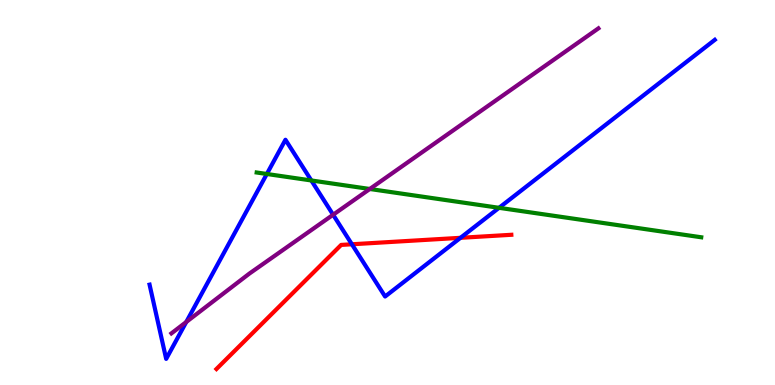[{'lines': ['blue', 'red'], 'intersections': [{'x': 4.54, 'y': 3.66}, {'x': 5.94, 'y': 3.82}]}, {'lines': ['green', 'red'], 'intersections': []}, {'lines': ['purple', 'red'], 'intersections': []}, {'lines': ['blue', 'green'], 'intersections': [{'x': 3.44, 'y': 5.48}, {'x': 4.02, 'y': 5.31}, {'x': 6.44, 'y': 4.6}]}, {'lines': ['blue', 'purple'], 'intersections': [{'x': 2.4, 'y': 1.64}, {'x': 4.3, 'y': 4.42}]}, {'lines': ['green', 'purple'], 'intersections': [{'x': 4.77, 'y': 5.09}]}]